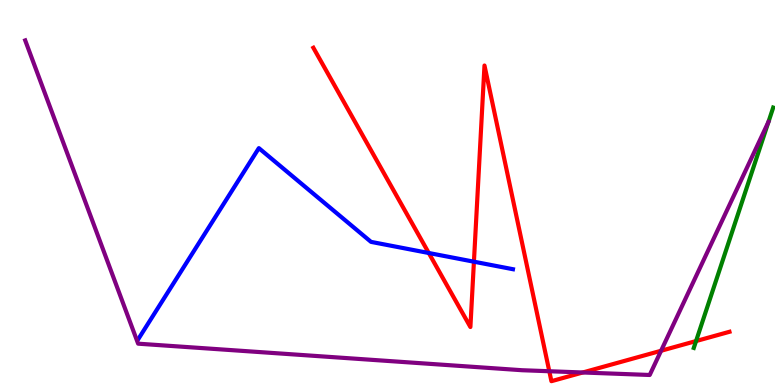[{'lines': ['blue', 'red'], 'intersections': [{'x': 5.53, 'y': 3.43}, {'x': 6.12, 'y': 3.2}]}, {'lines': ['green', 'red'], 'intersections': [{'x': 8.98, 'y': 1.14}]}, {'lines': ['purple', 'red'], 'intersections': [{'x': 7.09, 'y': 0.357}, {'x': 7.52, 'y': 0.325}, {'x': 8.53, 'y': 0.889}]}, {'lines': ['blue', 'green'], 'intersections': []}, {'lines': ['blue', 'purple'], 'intersections': []}, {'lines': ['green', 'purple'], 'intersections': []}]